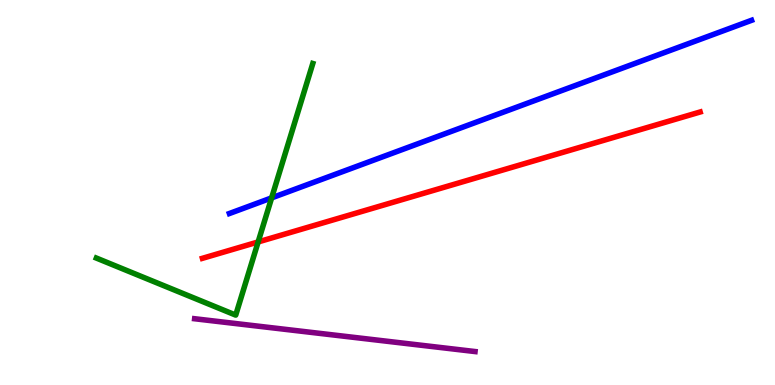[{'lines': ['blue', 'red'], 'intersections': []}, {'lines': ['green', 'red'], 'intersections': [{'x': 3.33, 'y': 3.72}]}, {'lines': ['purple', 'red'], 'intersections': []}, {'lines': ['blue', 'green'], 'intersections': [{'x': 3.5, 'y': 4.86}]}, {'lines': ['blue', 'purple'], 'intersections': []}, {'lines': ['green', 'purple'], 'intersections': []}]